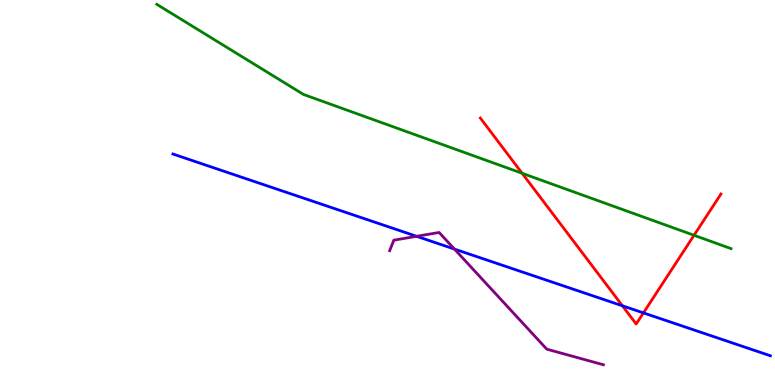[{'lines': ['blue', 'red'], 'intersections': [{'x': 8.03, 'y': 2.06}, {'x': 8.3, 'y': 1.87}]}, {'lines': ['green', 'red'], 'intersections': [{'x': 6.74, 'y': 5.5}, {'x': 8.96, 'y': 3.89}]}, {'lines': ['purple', 'red'], 'intersections': []}, {'lines': ['blue', 'green'], 'intersections': []}, {'lines': ['blue', 'purple'], 'intersections': [{'x': 5.38, 'y': 3.86}, {'x': 5.86, 'y': 3.53}]}, {'lines': ['green', 'purple'], 'intersections': []}]